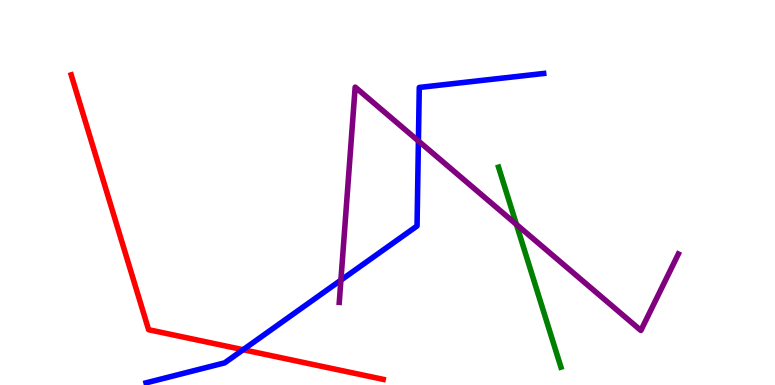[{'lines': ['blue', 'red'], 'intersections': [{'x': 3.14, 'y': 0.917}]}, {'lines': ['green', 'red'], 'intersections': []}, {'lines': ['purple', 'red'], 'intersections': []}, {'lines': ['blue', 'green'], 'intersections': []}, {'lines': ['blue', 'purple'], 'intersections': [{'x': 4.4, 'y': 2.72}, {'x': 5.4, 'y': 6.34}]}, {'lines': ['green', 'purple'], 'intersections': [{'x': 6.66, 'y': 4.17}]}]